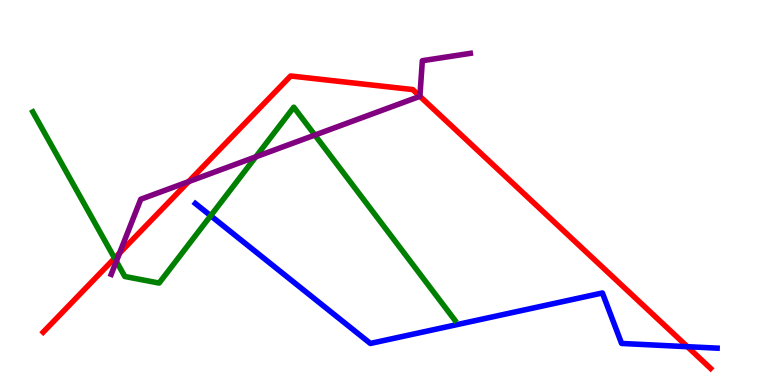[{'lines': ['blue', 'red'], 'intersections': [{'x': 8.87, 'y': 0.995}]}, {'lines': ['green', 'red'], 'intersections': [{'x': 1.48, 'y': 3.29}]}, {'lines': ['purple', 'red'], 'intersections': [{'x': 1.54, 'y': 3.43}, {'x': 2.43, 'y': 5.28}, {'x': 5.42, 'y': 7.5}]}, {'lines': ['blue', 'green'], 'intersections': [{'x': 2.72, 'y': 4.4}]}, {'lines': ['blue', 'purple'], 'intersections': []}, {'lines': ['green', 'purple'], 'intersections': [{'x': 1.5, 'y': 3.21}, {'x': 3.3, 'y': 5.93}, {'x': 4.06, 'y': 6.49}]}]